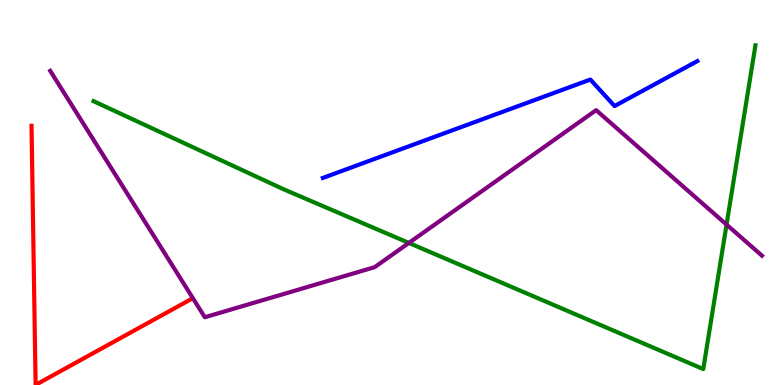[{'lines': ['blue', 'red'], 'intersections': []}, {'lines': ['green', 'red'], 'intersections': []}, {'lines': ['purple', 'red'], 'intersections': []}, {'lines': ['blue', 'green'], 'intersections': []}, {'lines': ['blue', 'purple'], 'intersections': []}, {'lines': ['green', 'purple'], 'intersections': [{'x': 5.28, 'y': 3.69}, {'x': 9.37, 'y': 4.17}]}]